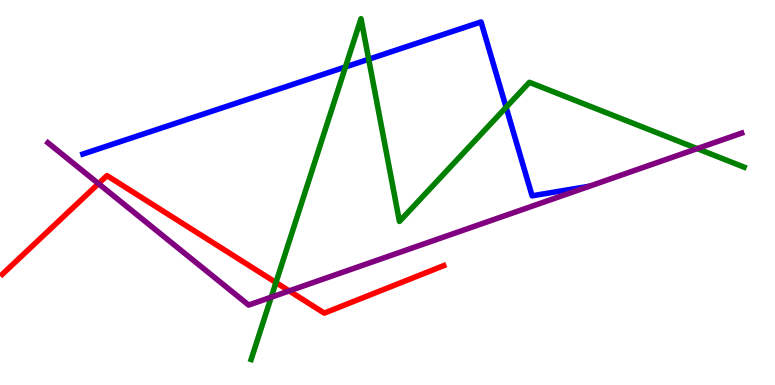[{'lines': ['blue', 'red'], 'intersections': []}, {'lines': ['green', 'red'], 'intersections': [{'x': 3.56, 'y': 2.66}]}, {'lines': ['purple', 'red'], 'intersections': [{'x': 1.27, 'y': 5.23}, {'x': 3.73, 'y': 2.44}]}, {'lines': ['blue', 'green'], 'intersections': [{'x': 4.46, 'y': 8.26}, {'x': 4.76, 'y': 8.46}, {'x': 6.53, 'y': 7.21}]}, {'lines': ['blue', 'purple'], 'intersections': []}, {'lines': ['green', 'purple'], 'intersections': [{'x': 3.5, 'y': 2.28}, {'x': 9.0, 'y': 6.14}]}]